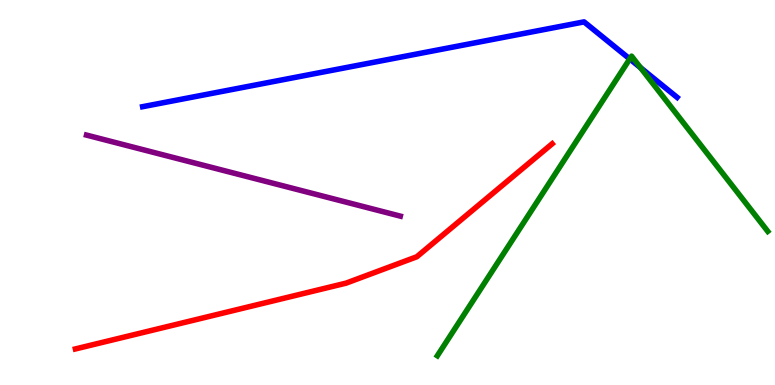[{'lines': ['blue', 'red'], 'intersections': []}, {'lines': ['green', 'red'], 'intersections': []}, {'lines': ['purple', 'red'], 'intersections': []}, {'lines': ['blue', 'green'], 'intersections': [{'x': 8.13, 'y': 8.47}, {'x': 8.27, 'y': 8.24}]}, {'lines': ['blue', 'purple'], 'intersections': []}, {'lines': ['green', 'purple'], 'intersections': []}]